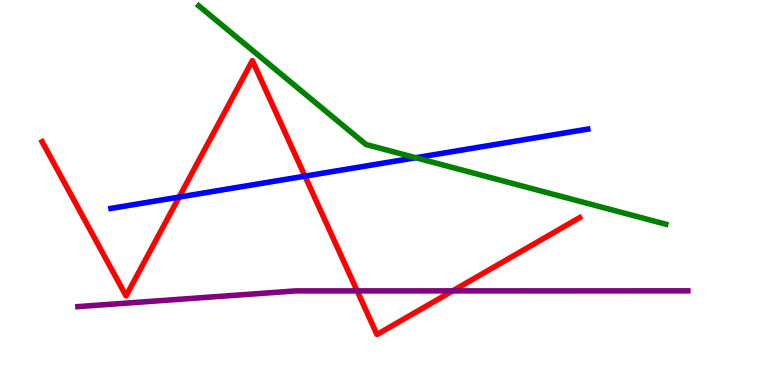[{'lines': ['blue', 'red'], 'intersections': [{'x': 2.31, 'y': 4.88}, {'x': 3.93, 'y': 5.42}]}, {'lines': ['green', 'red'], 'intersections': []}, {'lines': ['purple', 'red'], 'intersections': [{'x': 4.61, 'y': 2.44}, {'x': 5.84, 'y': 2.44}]}, {'lines': ['blue', 'green'], 'intersections': [{'x': 5.36, 'y': 5.9}]}, {'lines': ['blue', 'purple'], 'intersections': []}, {'lines': ['green', 'purple'], 'intersections': []}]